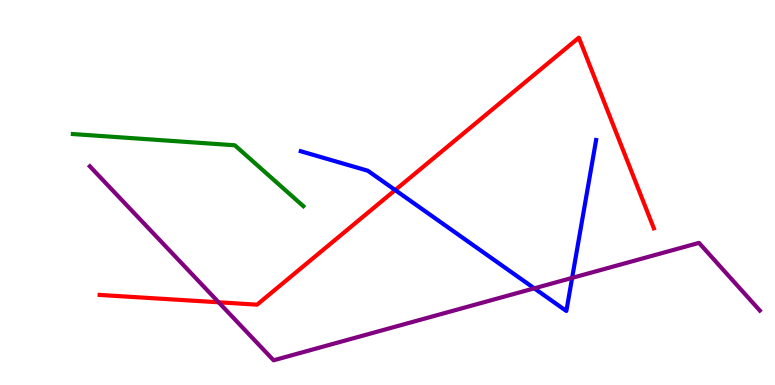[{'lines': ['blue', 'red'], 'intersections': [{'x': 5.1, 'y': 5.06}]}, {'lines': ['green', 'red'], 'intersections': []}, {'lines': ['purple', 'red'], 'intersections': [{'x': 2.82, 'y': 2.15}]}, {'lines': ['blue', 'green'], 'intersections': []}, {'lines': ['blue', 'purple'], 'intersections': [{'x': 6.89, 'y': 2.51}, {'x': 7.38, 'y': 2.78}]}, {'lines': ['green', 'purple'], 'intersections': []}]